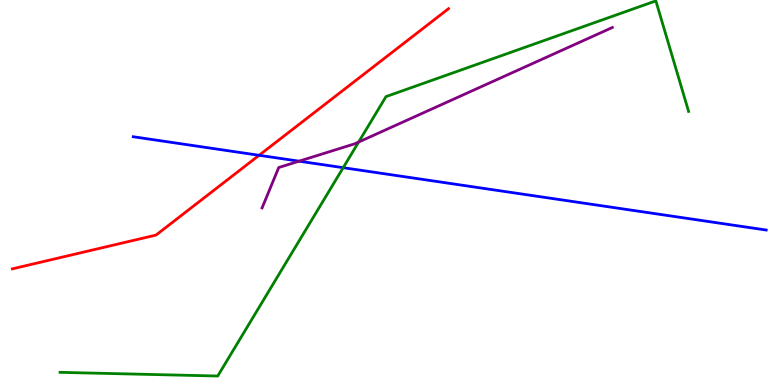[{'lines': ['blue', 'red'], 'intersections': [{'x': 3.34, 'y': 5.97}]}, {'lines': ['green', 'red'], 'intersections': []}, {'lines': ['purple', 'red'], 'intersections': []}, {'lines': ['blue', 'green'], 'intersections': [{'x': 4.43, 'y': 5.64}]}, {'lines': ['blue', 'purple'], 'intersections': [{'x': 3.86, 'y': 5.81}]}, {'lines': ['green', 'purple'], 'intersections': [{'x': 4.63, 'y': 6.31}]}]